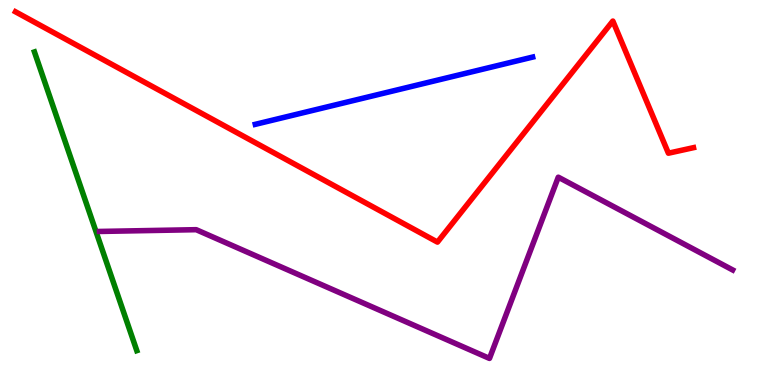[{'lines': ['blue', 'red'], 'intersections': []}, {'lines': ['green', 'red'], 'intersections': []}, {'lines': ['purple', 'red'], 'intersections': []}, {'lines': ['blue', 'green'], 'intersections': []}, {'lines': ['blue', 'purple'], 'intersections': []}, {'lines': ['green', 'purple'], 'intersections': []}]